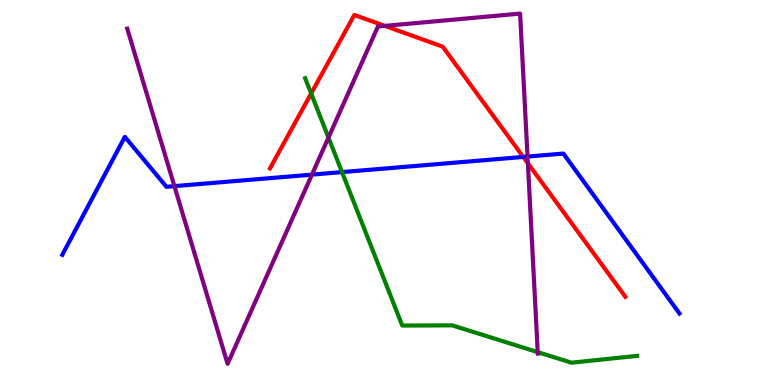[{'lines': ['blue', 'red'], 'intersections': [{'x': 6.75, 'y': 5.92}]}, {'lines': ['green', 'red'], 'intersections': [{'x': 4.01, 'y': 7.57}]}, {'lines': ['purple', 'red'], 'intersections': [{'x': 4.97, 'y': 9.33}, {'x': 6.81, 'y': 5.76}]}, {'lines': ['blue', 'green'], 'intersections': [{'x': 4.41, 'y': 5.53}]}, {'lines': ['blue', 'purple'], 'intersections': [{'x': 2.25, 'y': 5.17}, {'x': 4.03, 'y': 5.46}, {'x': 6.81, 'y': 5.93}]}, {'lines': ['green', 'purple'], 'intersections': [{'x': 4.24, 'y': 6.43}, {'x': 6.94, 'y': 0.854}]}]